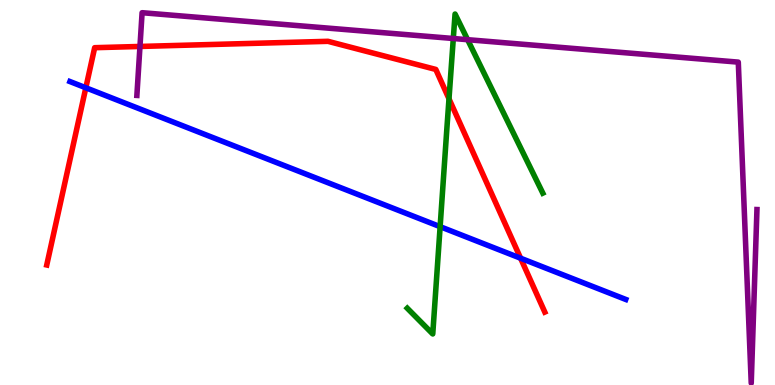[{'lines': ['blue', 'red'], 'intersections': [{'x': 1.11, 'y': 7.72}, {'x': 6.72, 'y': 3.29}]}, {'lines': ['green', 'red'], 'intersections': [{'x': 5.79, 'y': 7.43}]}, {'lines': ['purple', 'red'], 'intersections': [{'x': 1.81, 'y': 8.79}]}, {'lines': ['blue', 'green'], 'intersections': [{'x': 5.68, 'y': 4.11}]}, {'lines': ['blue', 'purple'], 'intersections': []}, {'lines': ['green', 'purple'], 'intersections': [{'x': 5.85, 'y': 9.0}, {'x': 6.03, 'y': 8.97}]}]